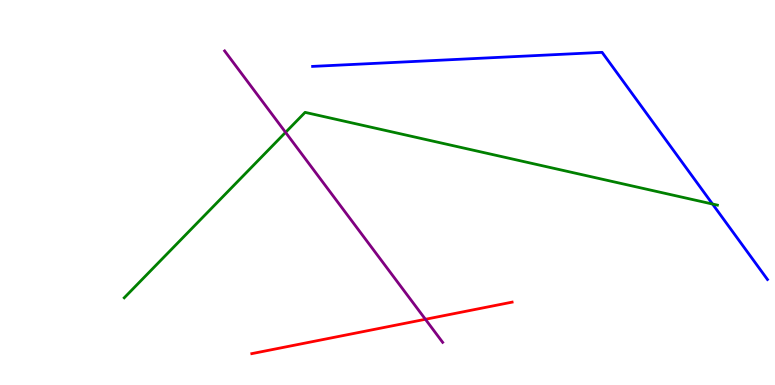[{'lines': ['blue', 'red'], 'intersections': []}, {'lines': ['green', 'red'], 'intersections': []}, {'lines': ['purple', 'red'], 'intersections': [{'x': 5.49, 'y': 1.71}]}, {'lines': ['blue', 'green'], 'intersections': [{'x': 9.19, 'y': 4.7}]}, {'lines': ['blue', 'purple'], 'intersections': []}, {'lines': ['green', 'purple'], 'intersections': [{'x': 3.68, 'y': 6.56}]}]